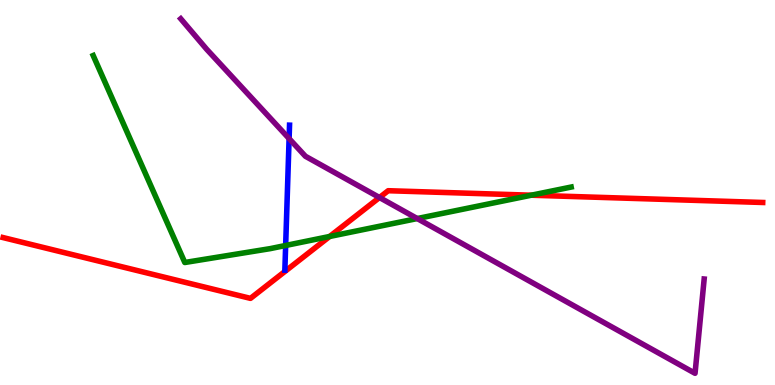[{'lines': ['blue', 'red'], 'intersections': []}, {'lines': ['green', 'red'], 'intersections': [{'x': 4.25, 'y': 3.86}, {'x': 6.86, 'y': 4.93}]}, {'lines': ['purple', 'red'], 'intersections': [{'x': 4.9, 'y': 4.87}]}, {'lines': ['blue', 'green'], 'intersections': [{'x': 3.69, 'y': 3.62}]}, {'lines': ['blue', 'purple'], 'intersections': [{'x': 3.73, 'y': 6.4}]}, {'lines': ['green', 'purple'], 'intersections': [{'x': 5.38, 'y': 4.32}]}]